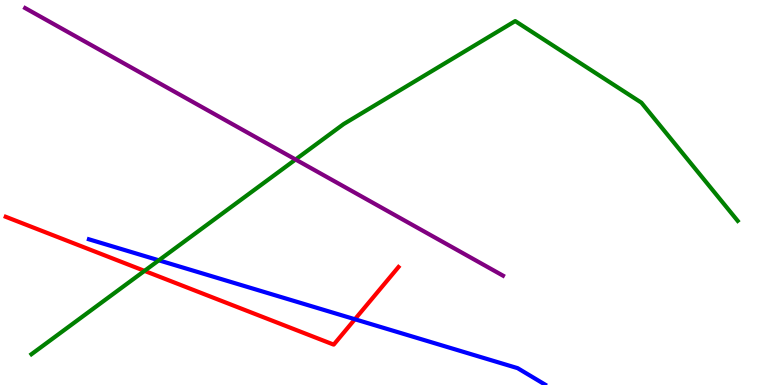[{'lines': ['blue', 'red'], 'intersections': [{'x': 4.58, 'y': 1.71}]}, {'lines': ['green', 'red'], 'intersections': [{'x': 1.86, 'y': 2.96}]}, {'lines': ['purple', 'red'], 'intersections': []}, {'lines': ['blue', 'green'], 'intersections': [{'x': 2.05, 'y': 3.24}]}, {'lines': ['blue', 'purple'], 'intersections': []}, {'lines': ['green', 'purple'], 'intersections': [{'x': 3.81, 'y': 5.86}]}]